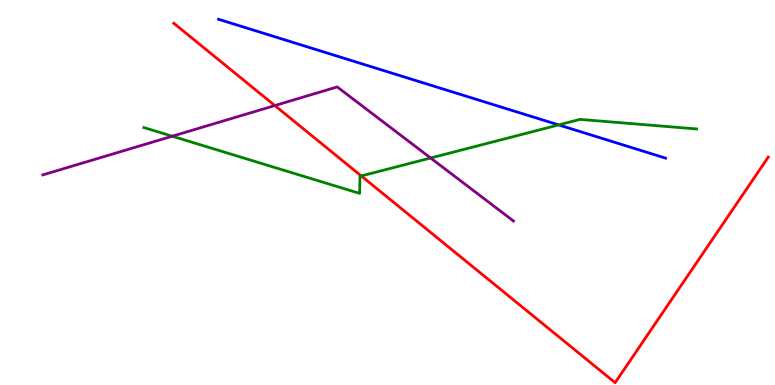[{'lines': ['blue', 'red'], 'intersections': []}, {'lines': ['green', 'red'], 'intersections': [{'x': 4.66, 'y': 5.43}]}, {'lines': ['purple', 'red'], 'intersections': [{'x': 3.55, 'y': 7.26}]}, {'lines': ['blue', 'green'], 'intersections': [{'x': 7.21, 'y': 6.76}]}, {'lines': ['blue', 'purple'], 'intersections': []}, {'lines': ['green', 'purple'], 'intersections': [{'x': 2.22, 'y': 6.46}, {'x': 5.56, 'y': 5.9}]}]